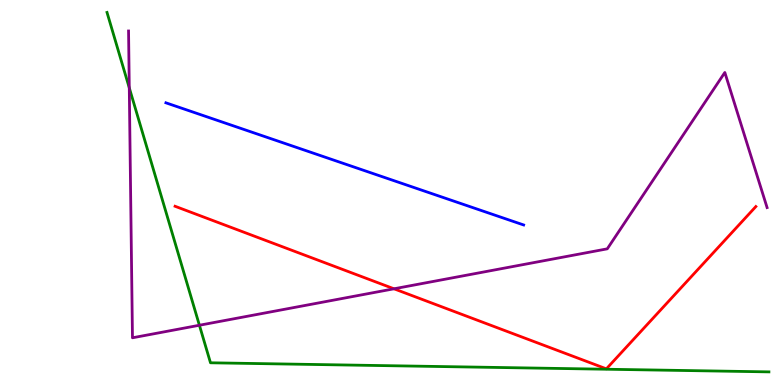[{'lines': ['blue', 'red'], 'intersections': []}, {'lines': ['green', 'red'], 'intersections': []}, {'lines': ['purple', 'red'], 'intersections': [{'x': 5.08, 'y': 2.5}]}, {'lines': ['blue', 'green'], 'intersections': []}, {'lines': ['blue', 'purple'], 'intersections': []}, {'lines': ['green', 'purple'], 'intersections': [{'x': 1.67, 'y': 7.72}, {'x': 2.57, 'y': 1.55}]}]